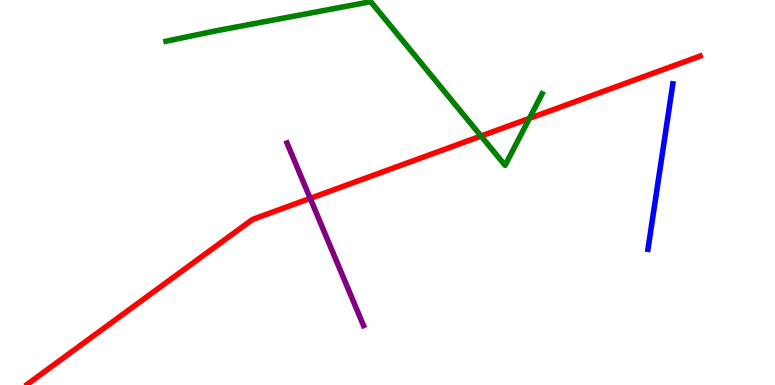[{'lines': ['blue', 'red'], 'intersections': []}, {'lines': ['green', 'red'], 'intersections': [{'x': 6.21, 'y': 6.47}, {'x': 6.83, 'y': 6.92}]}, {'lines': ['purple', 'red'], 'intersections': [{'x': 4.0, 'y': 4.85}]}, {'lines': ['blue', 'green'], 'intersections': []}, {'lines': ['blue', 'purple'], 'intersections': []}, {'lines': ['green', 'purple'], 'intersections': []}]